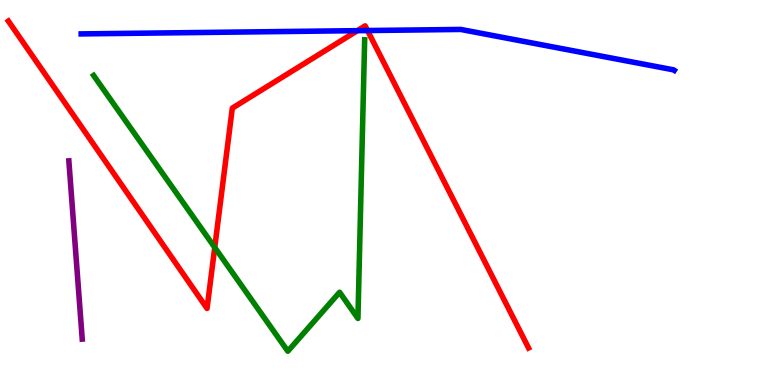[{'lines': ['blue', 'red'], 'intersections': [{'x': 4.61, 'y': 9.2}, {'x': 4.74, 'y': 9.21}]}, {'lines': ['green', 'red'], 'intersections': [{'x': 2.77, 'y': 3.57}]}, {'lines': ['purple', 'red'], 'intersections': []}, {'lines': ['blue', 'green'], 'intersections': []}, {'lines': ['blue', 'purple'], 'intersections': []}, {'lines': ['green', 'purple'], 'intersections': []}]